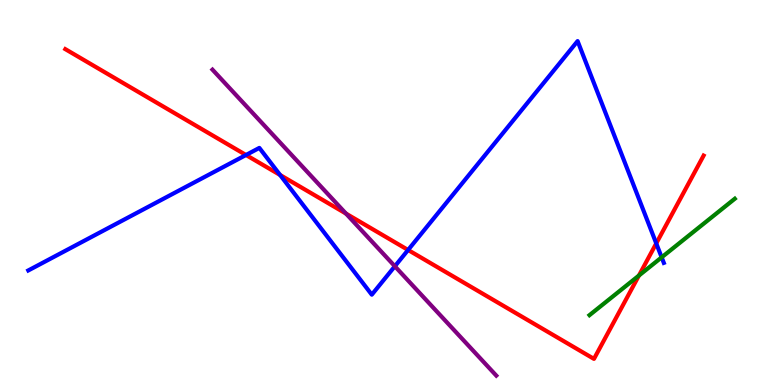[{'lines': ['blue', 'red'], 'intersections': [{'x': 3.17, 'y': 5.97}, {'x': 3.61, 'y': 5.46}, {'x': 5.27, 'y': 3.51}, {'x': 8.47, 'y': 3.68}]}, {'lines': ['green', 'red'], 'intersections': [{'x': 8.24, 'y': 2.84}]}, {'lines': ['purple', 'red'], 'intersections': [{'x': 4.46, 'y': 4.45}]}, {'lines': ['blue', 'green'], 'intersections': [{'x': 8.54, 'y': 3.32}]}, {'lines': ['blue', 'purple'], 'intersections': [{'x': 5.09, 'y': 3.08}]}, {'lines': ['green', 'purple'], 'intersections': []}]